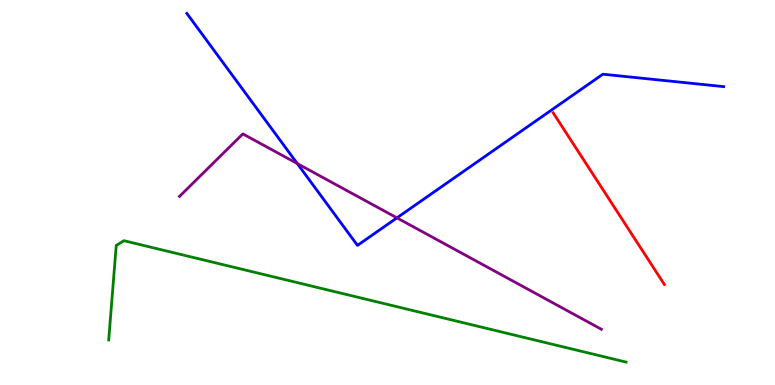[{'lines': ['blue', 'red'], 'intersections': []}, {'lines': ['green', 'red'], 'intersections': []}, {'lines': ['purple', 'red'], 'intersections': []}, {'lines': ['blue', 'green'], 'intersections': []}, {'lines': ['blue', 'purple'], 'intersections': [{'x': 3.84, 'y': 5.75}, {'x': 5.12, 'y': 4.34}]}, {'lines': ['green', 'purple'], 'intersections': []}]